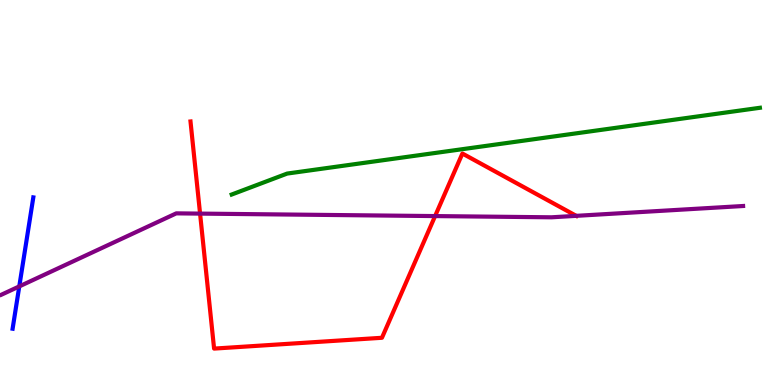[{'lines': ['blue', 'red'], 'intersections': []}, {'lines': ['green', 'red'], 'intersections': []}, {'lines': ['purple', 'red'], 'intersections': [{'x': 2.58, 'y': 4.45}, {'x': 5.61, 'y': 4.39}, {'x': 7.44, 'y': 4.39}]}, {'lines': ['blue', 'green'], 'intersections': []}, {'lines': ['blue', 'purple'], 'intersections': [{'x': 0.249, 'y': 2.56}]}, {'lines': ['green', 'purple'], 'intersections': []}]